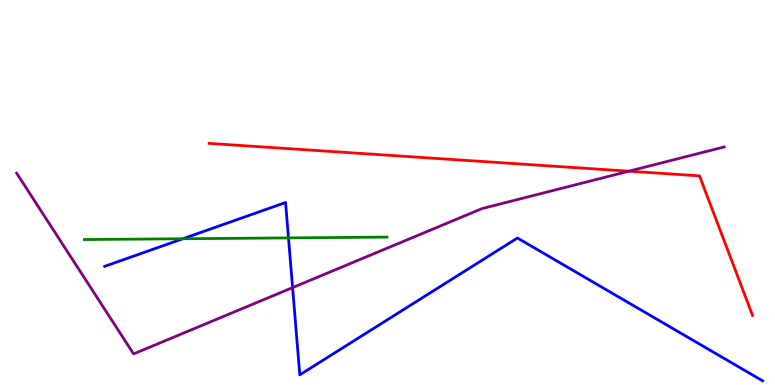[{'lines': ['blue', 'red'], 'intersections': []}, {'lines': ['green', 'red'], 'intersections': []}, {'lines': ['purple', 'red'], 'intersections': [{'x': 8.11, 'y': 5.55}]}, {'lines': ['blue', 'green'], 'intersections': [{'x': 2.36, 'y': 3.8}, {'x': 3.72, 'y': 3.82}]}, {'lines': ['blue', 'purple'], 'intersections': [{'x': 3.78, 'y': 2.53}]}, {'lines': ['green', 'purple'], 'intersections': []}]